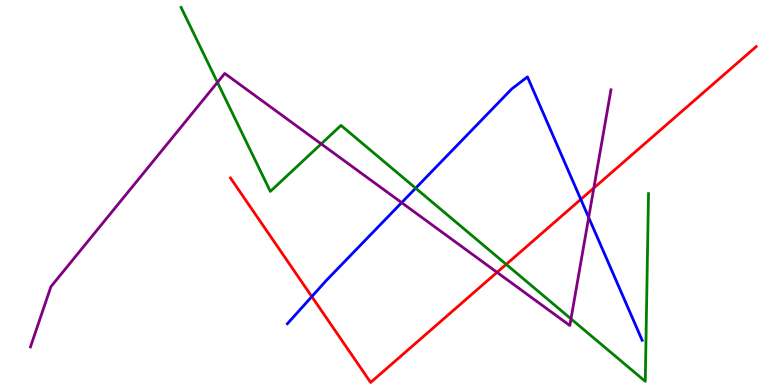[{'lines': ['blue', 'red'], 'intersections': [{'x': 4.02, 'y': 2.3}, {'x': 7.49, 'y': 4.82}]}, {'lines': ['green', 'red'], 'intersections': [{'x': 6.53, 'y': 3.13}]}, {'lines': ['purple', 'red'], 'intersections': [{'x': 6.41, 'y': 2.93}, {'x': 7.66, 'y': 5.12}]}, {'lines': ['blue', 'green'], 'intersections': [{'x': 5.36, 'y': 5.11}]}, {'lines': ['blue', 'purple'], 'intersections': [{'x': 5.18, 'y': 4.74}, {'x': 7.6, 'y': 4.35}]}, {'lines': ['green', 'purple'], 'intersections': [{'x': 2.81, 'y': 7.86}, {'x': 4.14, 'y': 6.26}, {'x': 7.37, 'y': 1.72}]}]